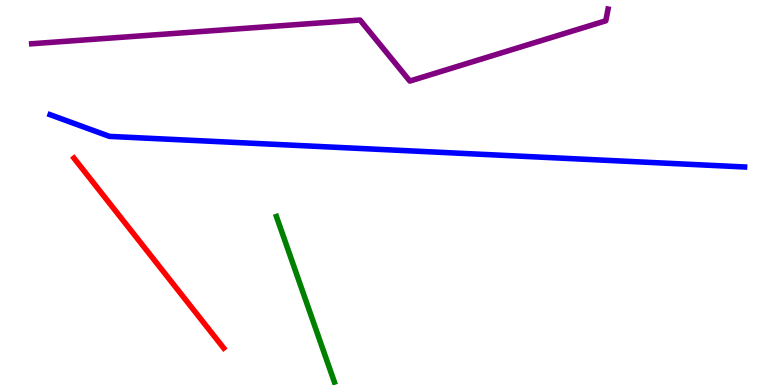[{'lines': ['blue', 'red'], 'intersections': []}, {'lines': ['green', 'red'], 'intersections': []}, {'lines': ['purple', 'red'], 'intersections': []}, {'lines': ['blue', 'green'], 'intersections': []}, {'lines': ['blue', 'purple'], 'intersections': []}, {'lines': ['green', 'purple'], 'intersections': []}]